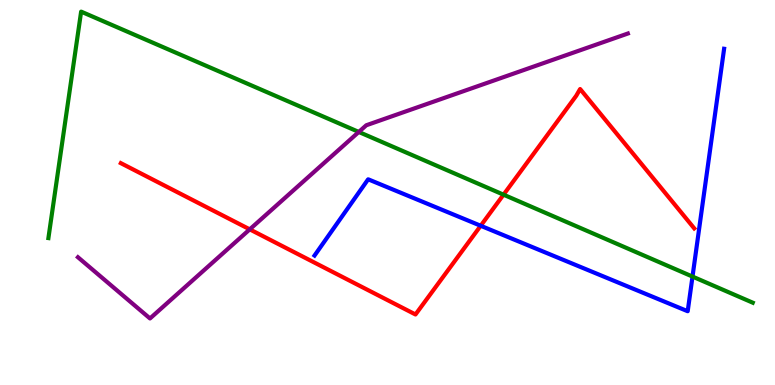[{'lines': ['blue', 'red'], 'intersections': [{'x': 6.2, 'y': 4.14}]}, {'lines': ['green', 'red'], 'intersections': [{'x': 6.5, 'y': 4.94}]}, {'lines': ['purple', 'red'], 'intersections': [{'x': 3.22, 'y': 4.04}]}, {'lines': ['blue', 'green'], 'intersections': [{'x': 8.94, 'y': 2.82}]}, {'lines': ['blue', 'purple'], 'intersections': []}, {'lines': ['green', 'purple'], 'intersections': [{'x': 4.63, 'y': 6.57}]}]